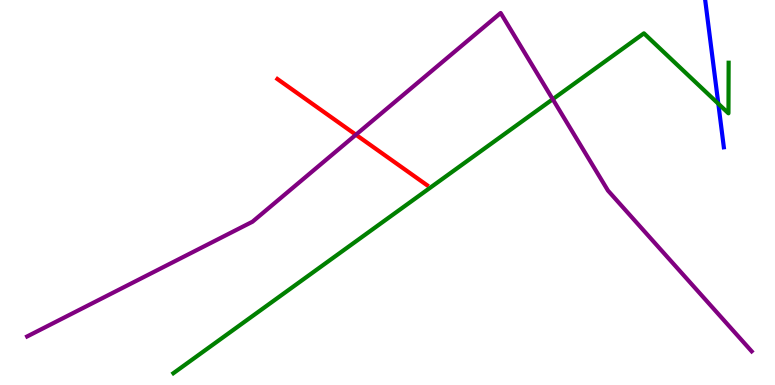[{'lines': ['blue', 'red'], 'intersections': []}, {'lines': ['green', 'red'], 'intersections': []}, {'lines': ['purple', 'red'], 'intersections': [{'x': 4.59, 'y': 6.5}]}, {'lines': ['blue', 'green'], 'intersections': [{'x': 9.27, 'y': 7.31}]}, {'lines': ['blue', 'purple'], 'intersections': []}, {'lines': ['green', 'purple'], 'intersections': [{'x': 7.13, 'y': 7.42}]}]